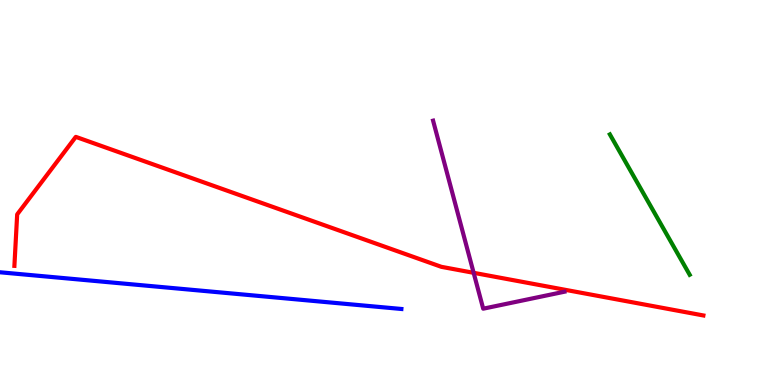[{'lines': ['blue', 'red'], 'intersections': []}, {'lines': ['green', 'red'], 'intersections': []}, {'lines': ['purple', 'red'], 'intersections': [{'x': 6.11, 'y': 2.91}]}, {'lines': ['blue', 'green'], 'intersections': []}, {'lines': ['blue', 'purple'], 'intersections': []}, {'lines': ['green', 'purple'], 'intersections': []}]